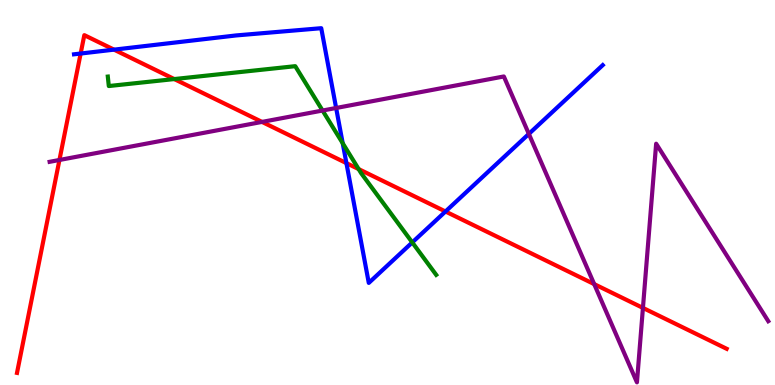[{'lines': ['blue', 'red'], 'intersections': [{'x': 1.04, 'y': 8.61}, {'x': 1.47, 'y': 8.71}, {'x': 4.47, 'y': 5.76}, {'x': 5.75, 'y': 4.51}]}, {'lines': ['green', 'red'], 'intersections': [{'x': 2.25, 'y': 7.95}, {'x': 4.63, 'y': 5.61}]}, {'lines': ['purple', 'red'], 'intersections': [{'x': 0.767, 'y': 5.84}, {'x': 3.38, 'y': 6.83}, {'x': 7.67, 'y': 2.62}, {'x': 8.3, 'y': 2.0}]}, {'lines': ['blue', 'green'], 'intersections': [{'x': 4.42, 'y': 6.28}, {'x': 5.32, 'y': 3.7}]}, {'lines': ['blue', 'purple'], 'intersections': [{'x': 4.34, 'y': 7.2}, {'x': 6.82, 'y': 6.52}]}, {'lines': ['green', 'purple'], 'intersections': [{'x': 4.16, 'y': 7.13}]}]